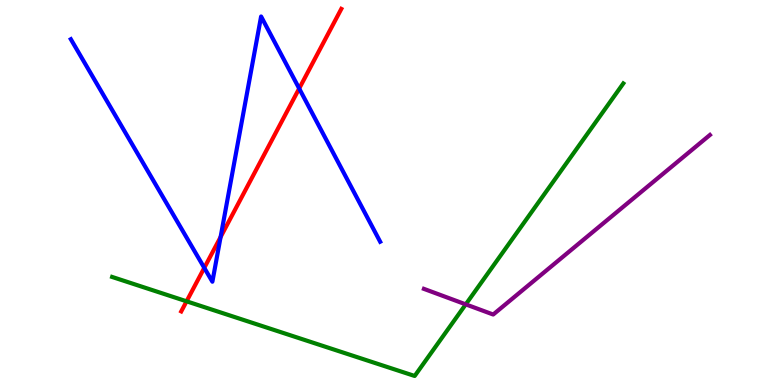[{'lines': ['blue', 'red'], 'intersections': [{'x': 2.64, 'y': 3.04}, {'x': 2.85, 'y': 3.84}, {'x': 3.86, 'y': 7.7}]}, {'lines': ['green', 'red'], 'intersections': [{'x': 2.41, 'y': 2.17}]}, {'lines': ['purple', 'red'], 'intersections': []}, {'lines': ['blue', 'green'], 'intersections': []}, {'lines': ['blue', 'purple'], 'intersections': []}, {'lines': ['green', 'purple'], 'intersections': [{'x': 6.01, 'y': 2.09}]}]